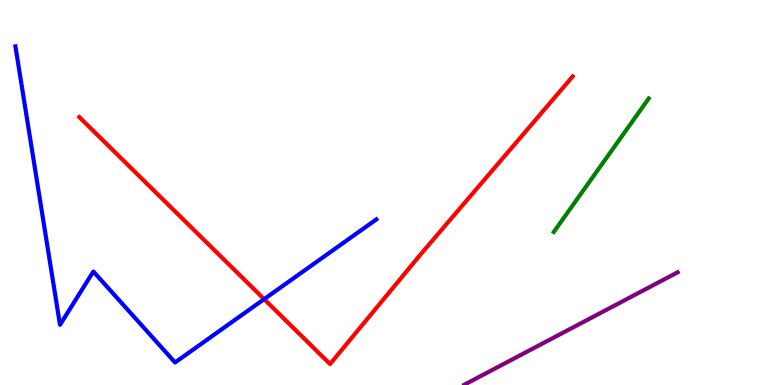[{'lines': ['blue', 'red'], 'intersections': [{'x': 3.41, 'y': 2.23}]}, {'lines': ['green', 'red'], 'intersections': []}, {'lines': ['purple', 'red'], 'intersections': []}, {'lines': ['blue', 'green'], 'intersections': []}, {'lines': ['blue', 'purple'], 'intersections': []}, {'lines': ['green', 'purple'], 'intersections': []}]